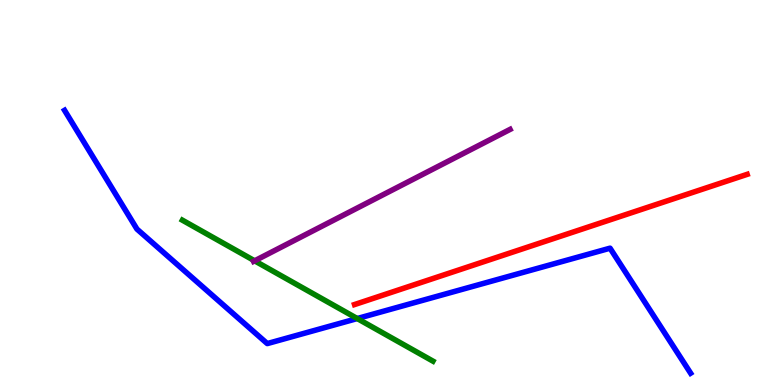[{'lines': ['blue', 'red'], 'intersections': []}, {'lines': ['green', 'red'], 'intersections': []}, {'lines': ['purple', 'red'], 'intersections': []}, {'lines': ['blue', 'green'], 'intersections': [{'x': 4.61, 'y': 1.73}]}, {'lines': ['blue', 'purple'], 'intersections': []}, {'lines': ['green', 'purple'], 'intersections': [{'x': 3.29, 'y': 3.23}]}]